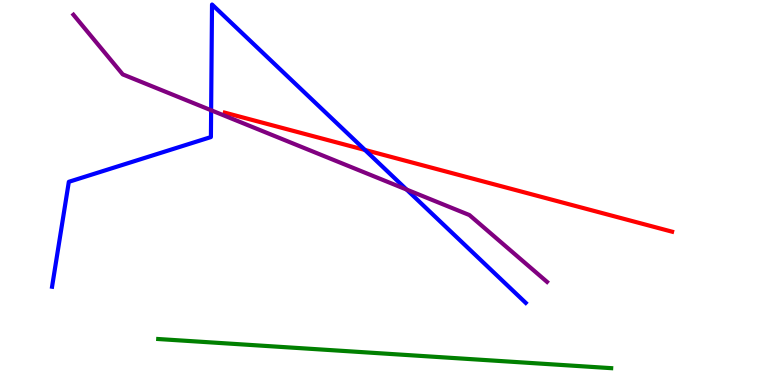[{'lines': ['blue', 'red'], 'intersections': [{'x': 4.71, 'y': 6.11}]}, {'lines': ['green', 'red'], 'intersections': []}, {'lines': ['purple', 'red'], 'intersections': []}, {'lines': ['blue', 'green'], 'intersections': []}, {'lines': ['blue', 'purple'], 'intersections': [{'x': 2.72, 'y': 7.14}, {'x': 5.25, 'y': 5.08}]}, {'lines': ['green', 'purple'], 'intersections': []}]